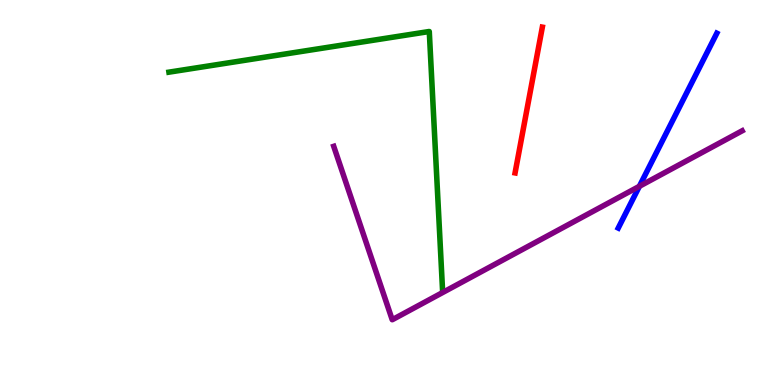[{'lines': ['blue', 'red'], 'intersections': []}, {'lines': ['green', 'red'], 'intersections': []}, {'lines': ['purple', 'red'], 'intersections': []}, {'lines': ['blue', 'green'], 'intersections': []}, {'lines': ['blue', 'purple'], 'intersections': [{'x': 8.25, 'y': 5.16}]}, {'lines': ['green', 'purple'], 'intersections': []}]